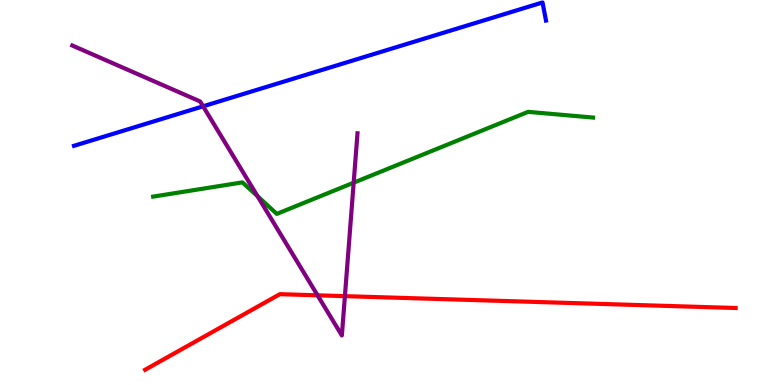[{'lines': ['blue', 'red'], 'intersections': []}, {'lines': ['green', 'red'], 'intersections': []}, {'lines': ['purple', 'red'], 'intersections': [{'x': 4.1, 'y': 2.33}, {'x': 4.45, 'y': 2.31}]}, {'lines': ['blue', 'green'], 'intersections': []}, {'lines': ['blue', 'purple'], 'intersections': [{'x': 2.62, 'y': 7.24}]}, {'lines': ['green', 'purple'], 'intersections': [{'x': 3.32, 'y': 4.9}, {'x': 4.56, 'y': 5.26}]}]